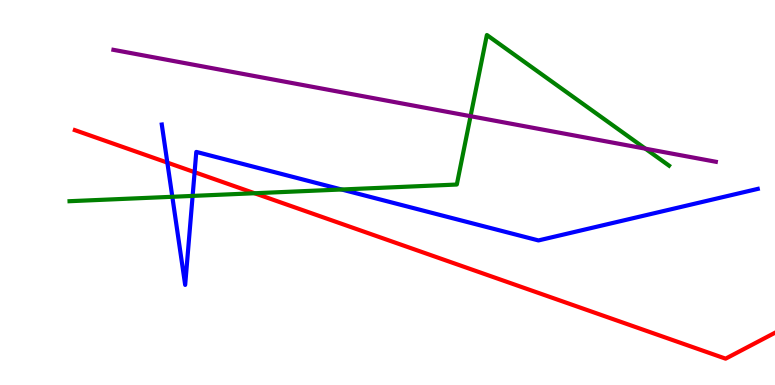[{'lines': ['blue', 'red'], 'intersections': [{'x': 2.16, 'y': 5.78}, {'x': 2.51, 'y': 5.53}]}, {'lines': ['green', 'red'], 'intersections': [{'x': 3.28, 'y': 4.98}]}, {'lines': ['purple', 'red'], 'intersections': []}, {'lines': ['blue', 'green'], 'intersections': [{'x': 2.22, 'y': 4.89}, {'x': 2.49, 'y': 4.91}, {'x': 4.41, 'y': 5.08}]}, {'lines': ['blue', 'purple'], 'intersections': []}, {'lines': ['green', 'purple'], 'intersections': [{'x': 6.07, 'y': 6.98}, {'x': 8.33, 'y': 6.14}]}]